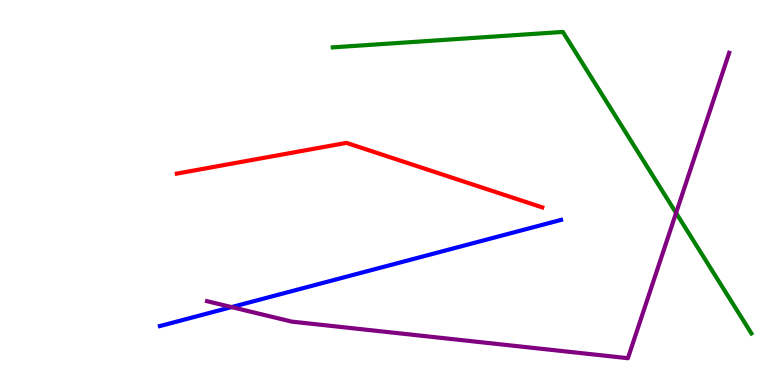[{'lines': ['blue', 'red'], 'intersections': []}, {'lines': ['green', 'red'], 'intersections': []}, {'lines': ['purple', 'red'], 'intersections': []}, {'lines': ['blue', 'green'], 'intersections': []}, {'lines': ['blue', 'purple'], 'intersections': [{'x': 2.99, 'y': 2.02}]}, {'lines': ['green', 'purple'], 'intersections': [{'x': 8.72, 'y': 4.47}]}]